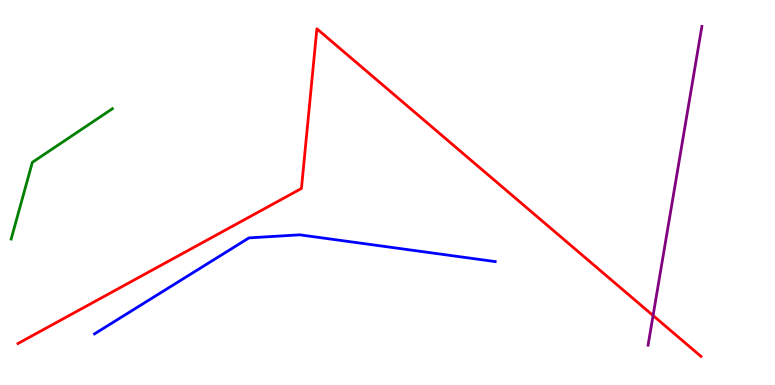[{'lines': ['blue', 'red'], 'intersections': []}, {'lines': ['green', 'red'], 'intersections': []}, {'lines': ['purple', 'red'], 'intersections': [{'x': 8.43, 'y': 1.8}]}, {'lines': ['blue', 'green'], 'intersections': []}, {'lines': ['blue', 'purple'], 'intersections': []}, {'lines': ['green', 'purple'], 'intersections': []}]